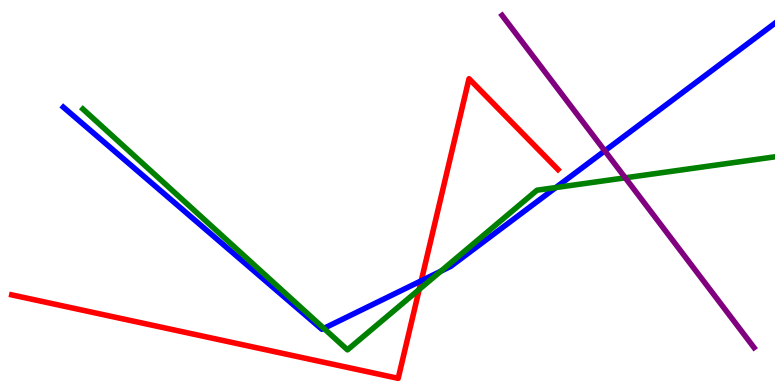[{'lines': ['blue', 'red'], 'intersections': [{'x': 5.44, 'y': 2.71}]}, {'lines': ['green', 'red'], 'intersections': [{'x': 5.41, 'y': 2.48}]}, {'lines': ['purple', 'red'], 'intersections': []}, {'lines': ['blue', 'green'], 'intersections': [{'x': 4.18, 'y': 1.47}, {'x': 5.69, 'y': 2.96}, {'x': 7.17, 'y': 5.13}]}, {'lines': ['blue', 'purple'], 'intersections': [{'x': 7.8, 'y': 6.08}]}, {'lines': ['green', 'purple'], 'intersections': [{'x': 8.07, 'y': 5.38}]}]